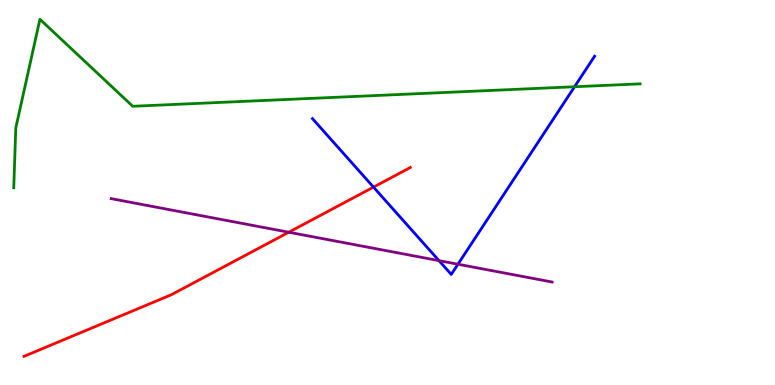[{'lines': ['blue', 'red'], 'intersections': [{'x': 4.82, 'y': 5.14}]}, {'lines': ['green', 'red'], 'intersections': []}, {'lines': ['purple', 'red'], 'intersections': [{'x': 3.73, 'y': 3.97}]}, {'lines': ['blue', 'green'], 'intersections': [{'x': 7.41, 'y': 7.75}]}, {'lines': ['blue', 'purple'], 'intersections': [{'x': 5.66, 'y': 3.23}, {'x': 5.91, 'y': 3.14}]}, {'lines': ['green', 'purple'], 'intersections': []}]